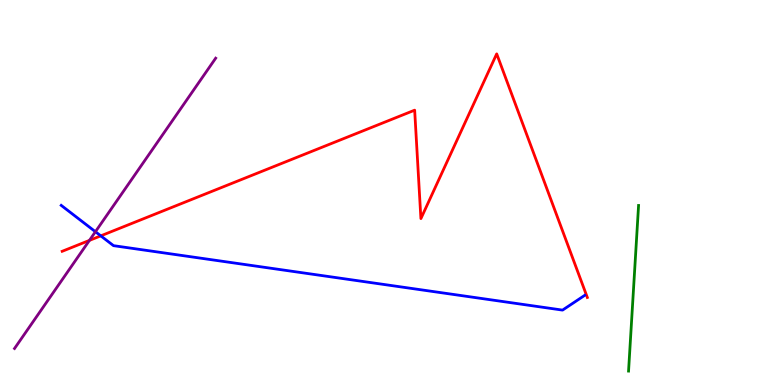[{'lines': ['blue', 'red'], 'intersections': [{'x': 1.3, 'y': 3.87}]}, {'lines': ['green', 'red'], 'intersections': []}, {'lines': ['purple', 'red'], 'intersections': [{'x': 1.15, 'y': 3.76}]}, {'lines': ['blue', 'green'], 'intersections': []}, {'lines': ['blue', 'purple'], 'intersections': [{'x': 1.23, 'y': 3.98}]}, {'lines': ['green', 'purple'], 'intersections': []}]